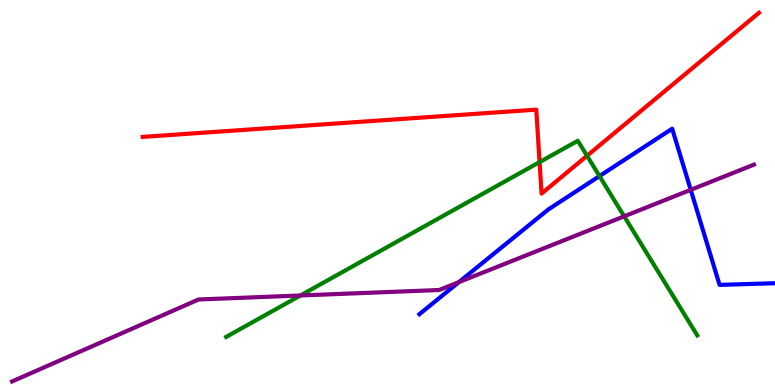[{'lines': ['blue', 'red'], 'intersections': []}, {'lines': ['green', 'red'], 'intersections': [{'x': 6.96, 'y': 5.79}, {'x': 7.57, 'y': 5.95}]}, {'lines': ['purple', 'red'], 'intersections': []}, {'lines': ['blue', 'green'], 'intersections': [{'x': 7.74, 'y': 5.43}]}, {'lines': ['blue', 'purple'], 'intersections': [{'x': 5.92, 'y': 2.67}, {'x': 8.91, 'y': 5.07}]}, {'lines': ['green', 'purple'], 'intersections': [{'x': 3.88, 'y': 2.33}, {'x': 8.05, 'y': 4.38}]}]